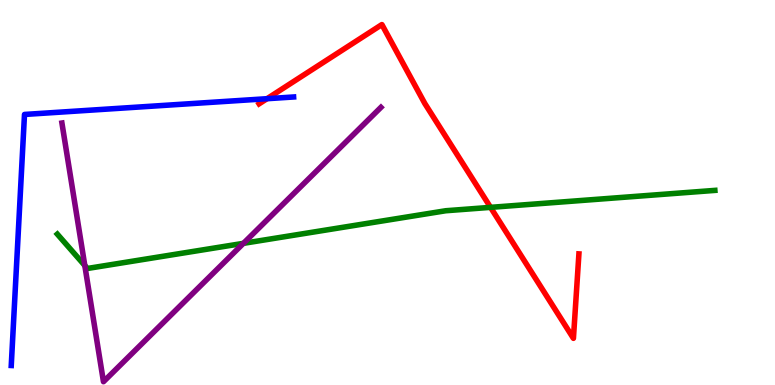[{'lines': ['blue', 'red'], 'intersections': [{'x': 3.45, 'y': 7.44}]}, {'lines': ['green', 'red'], 'intersections': [{'x': 6.33, 'y': 4.61}]}, {'lines': ['purple', 'red'], 'intersections': []}, {'lines': ['blue', 'green'], 'intersections': []}, {'lines': ['blue', 'purple'], 'intersections': []}, {'lines': ['green', 'purple'], 'intersections': [{'x': 1.09, 'y': 3.1}, {'x': 3.14, 'y': 3.68}]}]